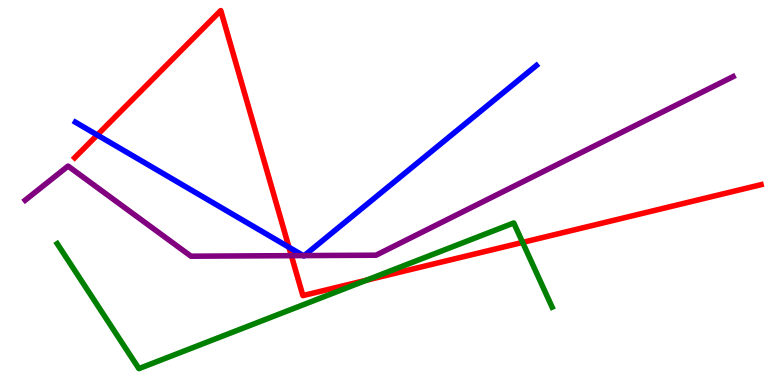[{'lines': ['blue', 'red'], 'intersections': [{'x': 1.26, 'y': 6.49}, {'x': 3.73, 'y': 3.58}]}, {'lines': ['green', 'red'], 'intersections': [{'x': 4.73, 'y': 2.72}, {'x': 6.74, 'y': 3.7}]}, {'lines': ['purple', 'red'], 'intersections': [{'x': 3.76, 'y': 3.36}]}, {'lines': ['blue', 'green'], 'intersections': []}, {'lines': ['blue', 'purple'], 'intersections': [{'x': 3.91, 'y': 3.36}, {'x': 3.93, 'y': 3.36}]}, {'lines': ['green', 'purple'], 'intersections': []}]